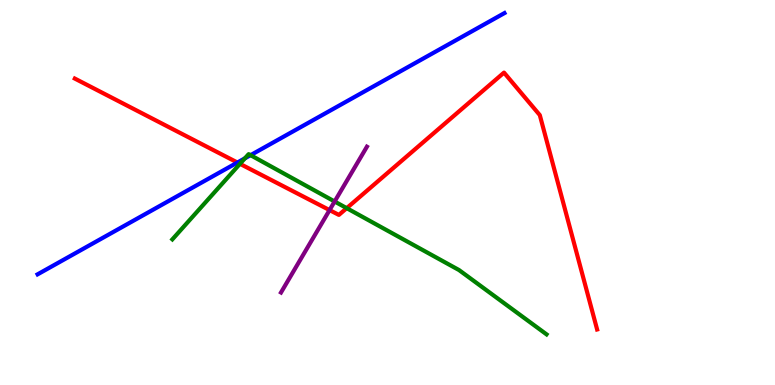[{'lines': ['blue', 'red'], 'intersections': [{'x': 3.06, 'y': 5.78}]}, {'lines': ['green', 'red'], 'intersections': [{'x': 3.1, 'y': 5.74}, {'x': 4.47, 'y': 4.59}]}, {'lines': ['purple', 'red'], 'intersections': [{'x': 4.25, 'y': 4.54}]}, {'lines': ['blue', 'green'], 'intersections': [{'x': 3.16, 'y': 5.89}, {'x': 3.23, 'y': 5.97}]}, {'lines': ['blue', 'purple'], 'intersections': []}, {'lines': ['green', 'purple'], 'intersections': [{'x': 4.32, 'y': 4.77}]}]